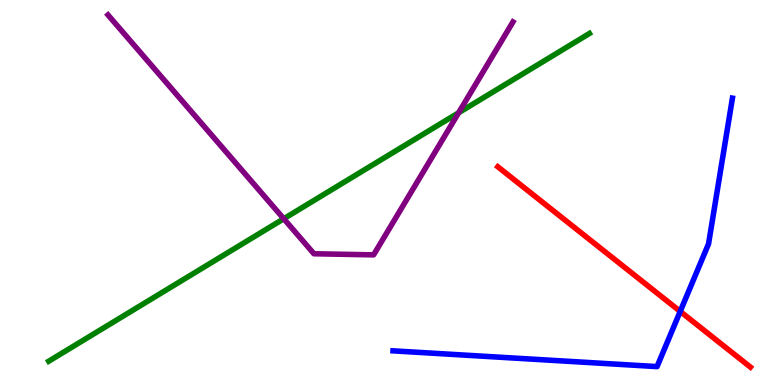[{'lines': ['blue', 'red'], 'intersections': [{'x': 8.78, 'y': 1.91}]}, {'lines': ['green', 'red'], 'intersections': []}, {'lines': ['purple', 'red'], 'intersections': []}, {'lines': ['blue', 'green'], 'intersections': []}, {'lines': ['blue', 'purple'], 'intersections': []}, {'lines': ['green', 'purple'], 'intersections': [{'x': 3.66, 'y': 4.32}, {'x': 5.92, 'y': 7.07}]}]